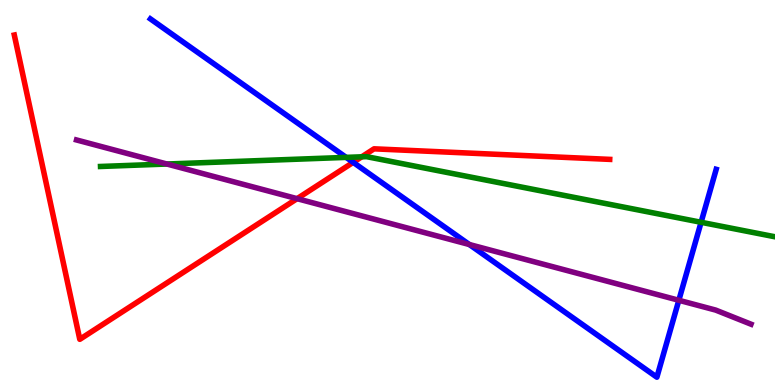[{'lines': ['blue', 'red'], 'intersections': [{'x': 4.56, 'y': 5.78}]}, {'lines': ['green', 'red'], 'intersections': [{'x': 4.67, 'y': 5.93}]}, {'lines': ['purple', 'red'], 'intersections': [{'x': 3.83, 'y': 4.84}]}, {'lines': ['blue', 'green'], 'intersections': [{'x': 4.47, 'y': 5.91}, {'x': 9.05, 'y': 4.23}]}, {'lines': ['blue', 'purple'], 'intersections': [{'x': 6.06, 'y': 3.65}, {'x': 8.76, 'y': 2.2}]}, {'lines': ['green', 'purple'], 'intersections': [{'x': 2.15, 'y': 5.74}]}]